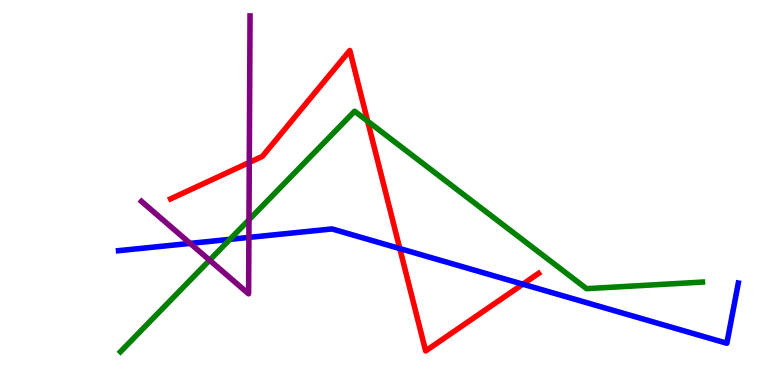[{'lines': ['blue', 'red'], 'intersections': [{'x': 5.16, 'y': 3.54}, {'x': 6.75, 'y': 2.62}]}, {'lines': ['green', 'red'], 'intersections': [{'x': 4.74, 'y': 6.85}]}, {'lines': ['purple', 'red'], 'intersections': [{'x': 3.22, 'y': 5.78}]}, {'lines': ['blue', 'green'], 'intersections': [{'x': 2.97, 'y': 3.78}]}, {'lines': ['blue', 'purple'], 'intersections': [{'x': 2.45, 'y': 3.68}, {'x': 3.21, 'y': 3.83}]}, {'lines': ['green', 'purple'], 'intersections': [{'x': 2.7, 'y': 3.24}, {'x': 3.21, 'y': 4.29}]}]